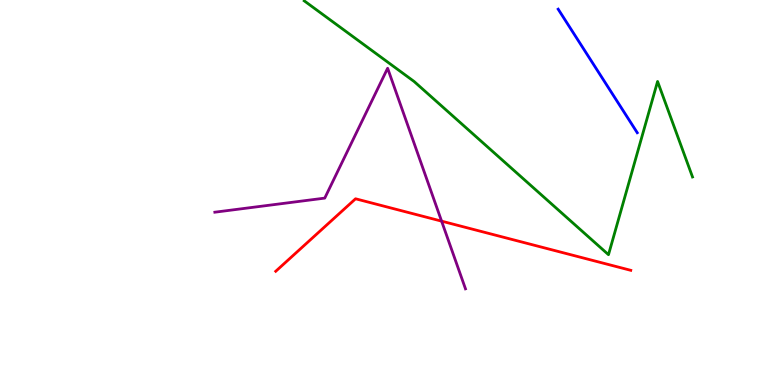[{'lines': ['blue', 'red'], 'intersections': []}, {'lines': ['green', 'red'], 'intersections': []}, {'lines': ['purple', 'red'], 'intersections': [{'x': 5.7, 'y': 4.26}]}, {'lines': ['blue', 'green'], 'intersections': []}, {'lines': ['blue', 'purple'], 'intersections': []}, {'lines': ['green', 'purple'], 'intersections': []}]